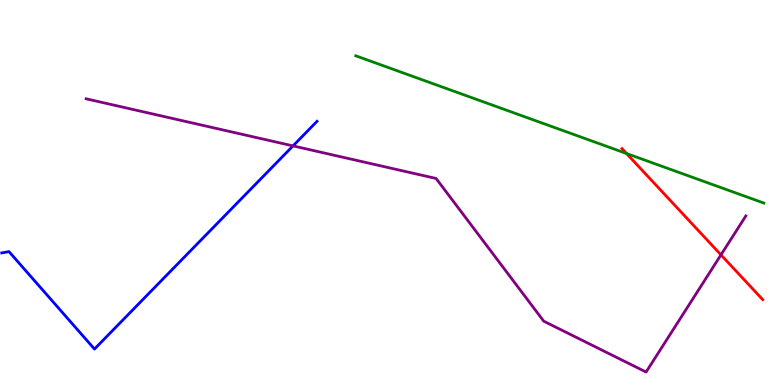[{'lines': ['blue', 'red'], 'intersections': []}, {'lines': ['green', 'red'], 'intersections': [{'x': 8.08, 'y': 6.01}]}, {'lines': ['purple', 'red'], 'intersections': [{'x': 9.3, 'y': 3.38}]}, {'lines': ['blue', 'green'], 'intersections': []}, {'lines': ['blue', 'purple'], 'intersections': [{'x': 3.78, 'y': 6.21}]}, {'lines': ['green', 'purple'], 'intersections': []}]